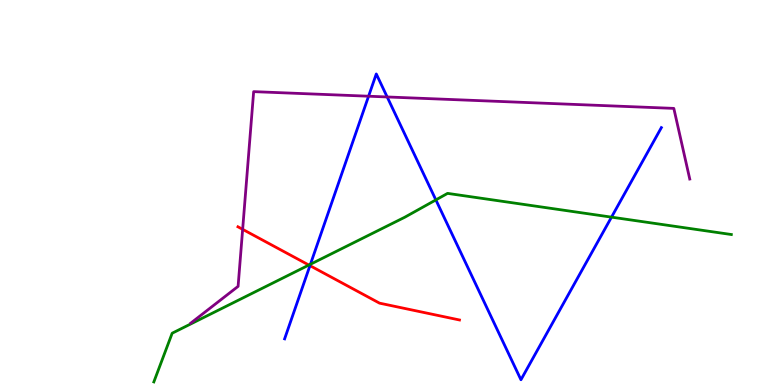[{'lines': ['blue', 'red'], 'intersections': [{'x': 4.0, 'y': 3.1}]}, {'lines': ['green', 'red'], 'intersections': [{'x': 3.99, 'y': 3.12}]}, {'lines': ['purple', 'red'], 'intersections': [{'x': 3.13, 'y': 4.04}]}, {'lines': ['blue', 'green'], 'intersections': [{'x': 4.01, 'y': 3.14}, {'x': 5.62, 'y': 4.81}, {'x': 7.89, 'y': 4.36}]}, {'lines': ['blue', 'purple'], 'intersections': [{'x': 4.76, 'y': 7.5}, {'x': 5.0, 'y': 7.48}]}, {'lines': ['green', 'purple'], 'intersections': []}]